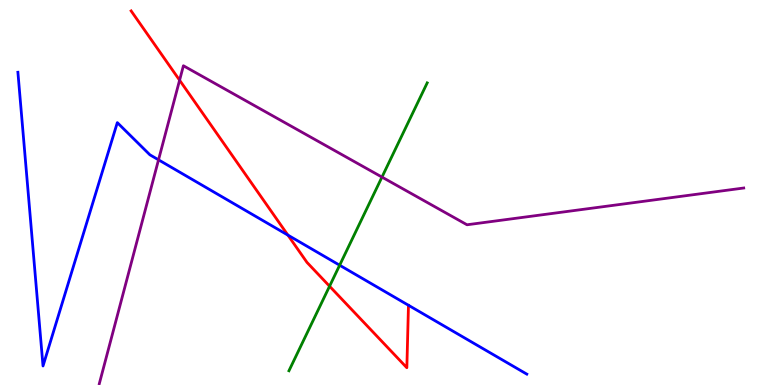[{'lines': ['blue', 'red'], 'intersections': [{'x': 3.71, 'y': 3.89}]}, {'lines': ['green', 'red'], 'intersections': [{'x': 4.25, 'y': 2.57}]}, {'lines': ['purple', 'red'], 'intersections': [{'x': 2.32, 'y': 7.92}]}, {'lines': ['blue', 'green'], 'intersections': [{'x': 4.38, 'y': 3.11}]}, {'lines': ['blue', 'purple'], 'intersections': [{'x': 2.05, 'y': 5.85}]}, {'lines': ['green', 'purple'], 'intersections': [{'x': 4.93, 'y': 5.4}]}]